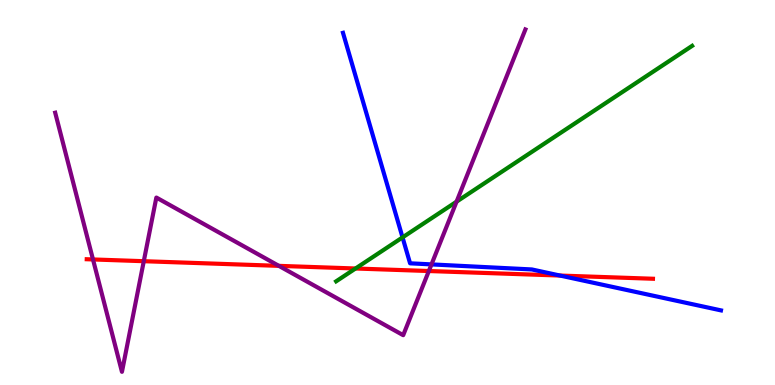[{'lines': ['blue', 'red'], 'intersections': [{'x': 7.23, 'y': 2.84}]}, {'lines': ['green', 'red'], 'intersections': [{'x': 4.59, 'y': 3.03}]}, {'lines': ['purple', 'red'], 'intersections': [{'x': 1.2, 'y': 3.26}, {'x': 1.86, 'y': 3.22}, {'x': 3.6, 'y': 3.09}, {'x': 5.53, 'y': 2.96}]}, {'lines': ['blue', 'green'], 'intersections': [{'x': 5.19, 'y': 3.83}]}, {'lines': ['blue', 'purple'], 'intersections': [{'x': 5.57, 'y': 3.13}]}, {'lines': ['green', 'purple'], 'intersections': [{'x': 5.89, 'y': 4.76}]}]